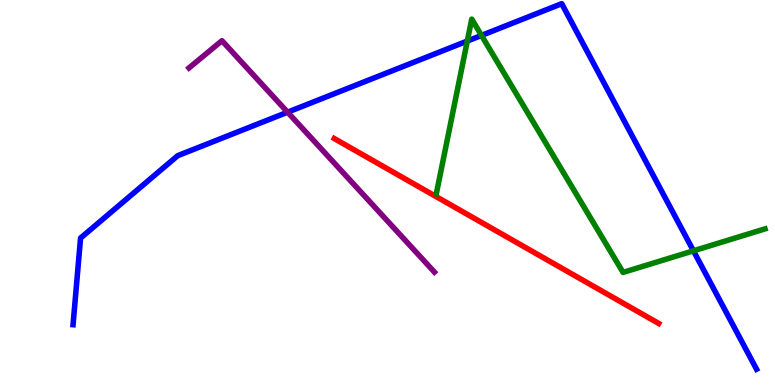[{'lines': ['blue', 'red'], 'intersections': []}, {'lines': ['green', 'red'], 'intersections': []}, {'lines': ['purple', 'red'], 'intersections': []}, {'lines': ['blue', 'green'], 'intersections': [{'x': 6.03, 'y': 8.93}, {'x': 6.21, 'y': 9.08}, {'x': 8.95, 'y': 3.49}]}, {'lines': ['blue', 'purple'], 'intersections': [{'x': 3.71, 'y': 7.09}]}, {'lines': ['green', 'purple'], 'intersections': []}]